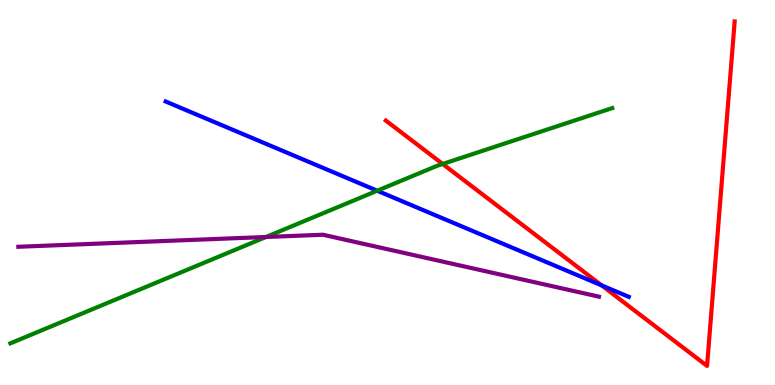[{'lines': ['blue', 'red'], 'intersections': [{'x': 7.76, 'y': 2.59}]}, {'lines': ['green', 'red'], 'intersections': [{'x': 5.71, 'y': 5.74}]}, {'lines': ['purple', 'red'], 'intersections': []}, {'lines': ['blue', 'green'], 'intersections': [{'x': 4.87, 'y': 5.05}]}, {'lines': ['blue', 'purple'], 'intersections': []}, {'lines': ['green', 'purple'], 'intersections': [{'x': 3.43, 'y': 3.84}]}]